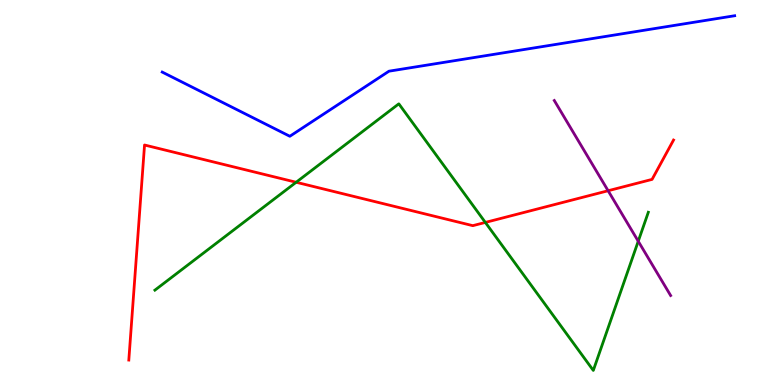[{'lines': ['blue', 'red'], 'intersections': []}, {'lines': ['green', 'red'], 'intersections': [{'x': 3.82, 'y': 5.27}, {'x': 6.26, 'y': 4.22}]}, {'lines': ['purple', 'red'], 'intersections': [{'x': 7.85, 'y': 5.05}]}, {'lines': ['blue', 'green'], 'intersections': []}, {'lines': ['blue', 'purple'], 'intersections': []}, {'lines': ['green', 'purple'], 'intersections': [{'x': 8.24, 'y': 3.73}]}]